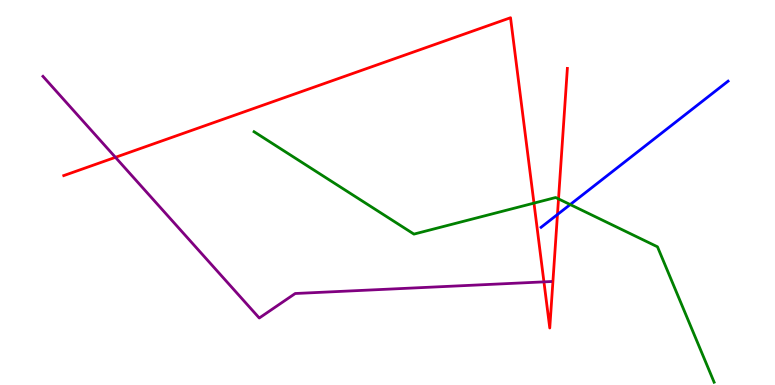[{'lines': ['blue', 'red'], 'intersections': [{'x': 7.19, 'y': 4.43}]}, {'lines': ['green', 'red'], 'intersections': [{'x': 6.89, 'y': 4.72}, {'x': 7.21, 'y': 4.83}]}, {'lines': ['purple', 'red'], 'intersections': [{'x': 1.49, 'y': 5.91}, {'x': 7.02, 'y': 2.68}]}, {'lines': ['blue', 'green'], 'intersections': [{'x': 7.36, 'y': 4.69}]}, {'lines': ['blue', 'purple'], 'intersections': []}, {'lines': ['green', 'purple'], 'intersections': []}]